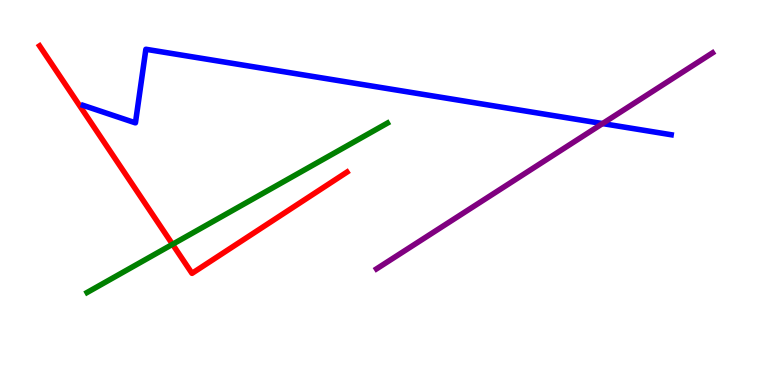[{'lines': ['blue', 'red'], 'intersections': []}, {'lines': ['green', 'red'], 'intersections': [{'x': 2.23, 'y': 3.65}]}, {'lines': ['purple', 'red'], 'intersections': []}, {'lines': ['blue', 'green'], 'intersections': []}, {'lines': ['blue', 'purple'], 'intersections': [{'x': 7.77, 'y': 6.79}]}, {'lines': ['green', 'purple'], 'intersections': []}]